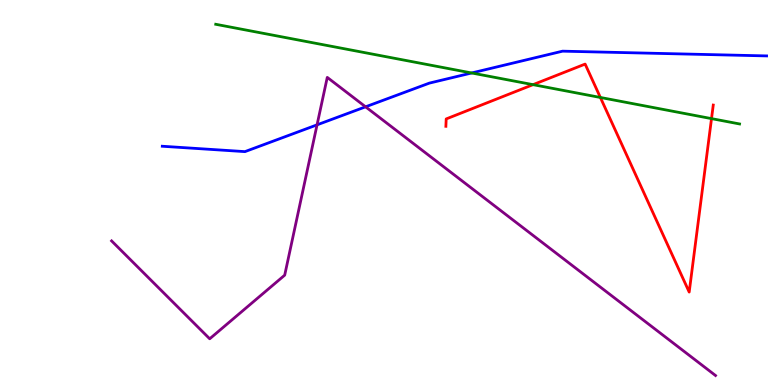[{'lines': ['blue', 'red'], 'intersections': []}, {'lines': ['green', 'red'], 'intersections': [{'x': 6.88, 'y': 7.8}, {'x': 7.75, 'y': 7.47}, {'x': 9.18, 'y': 6.92}]}, {'lines': ['purple', 'red'], 'intersections': []}, {'lines': ['blue', 'green'], 'intersections': [{'x': 6.09, 'y': 8.1}]}, {'lines': ['blue', 'purple'], 'intersections': [{'x': 4.09, 'y': 6.76}, {'x': 4.72, 'y': 7.23}]}, {'lines': ['green', 'purple'], 'intersections': []}]